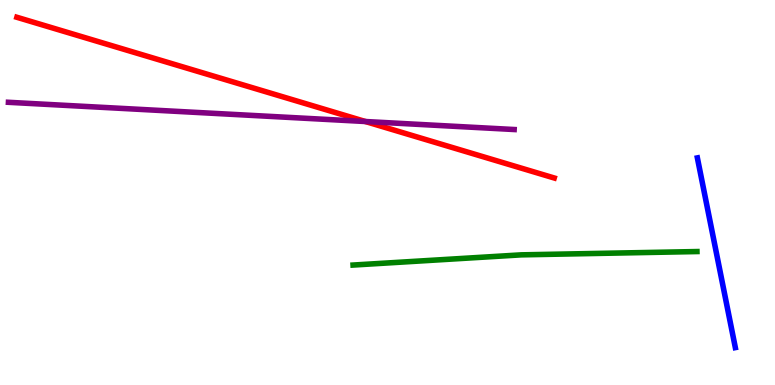[{'lines': ['blue', 'red'], 'intersections': []}, {'lines': ['green', 'red'], 'intersections': []}, {'lines': ['purple', 'red'], 'intersections': [{'x': 4.72, 'y': 6.84}]}, {'lines': ['blue', 'green'], 'intersections': []}, {'lines': ['blue', 'purple'], 'intersections': []}, {'lines': ['green', 'purple'], 'intersections': []}]